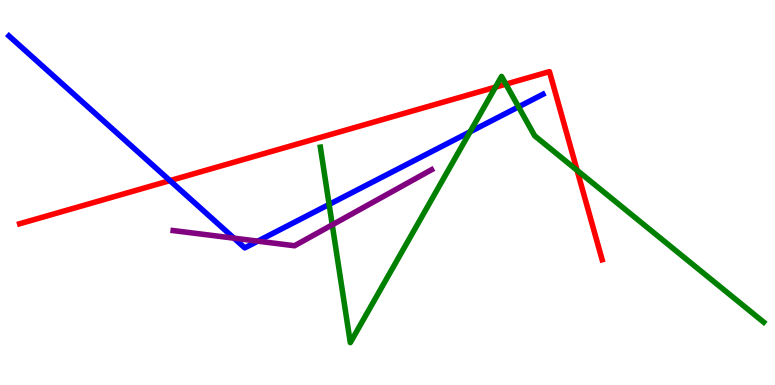[{'lines': ['blue', 'red'], 'intersections': [{'x': 2.19, 'y': 5.31}]}, {'lines': ['green', 'red'], 'intersections': [{'x': 6.39, 'y': 7.74}, {'x': 6.53, 'y': 7.81}, {'x': 7.45, 'y': 5.58}]}, {'lines': ['purple', 'red'], 'intersections': []}, {'lines': ['blue', 'green'], 'intersections': [{'x': 4.25, 'y': 4.69}, {'x': 6.07, 'y': 6.58}, {'x': 6.69, 'y': 7.22}]}, {'lines': ['blue', 'purple'], 'intersections': [{'x': 3.02, 'y': 3.81}, {'x': 3.33, 'y': 3.74}]}, {'lines': ['green', 'purple'], 'intersections': [{'x': 4.29, 'y': 4.16}]}]